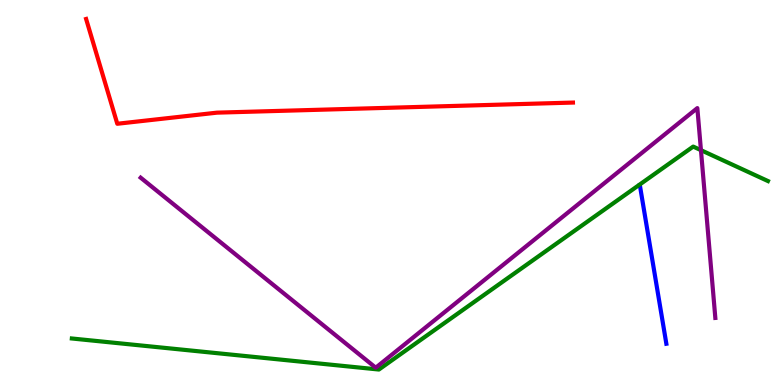[{'lines': ['blue', 'red'], 'intersections': []}, {'lines': ['green', 'red'], 'intersections': []}, {'lines': ['purple', 'red'], 'intersections': []}, {'lines': ['blue', 'green'], 'intersections': []}, {'lines': ['blue', 'purple'], 'intersections': []}, {'lines': ['green', 'purple'], 'intersections': [{'x': 9.04, 'y': 6.1}]}]